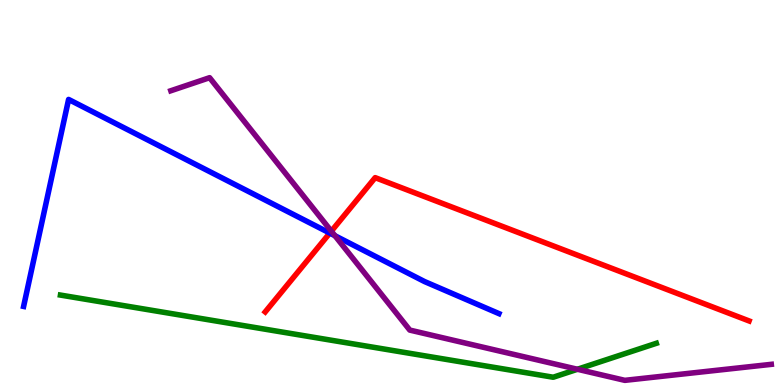[{'lines': ['blue', 'red'], 'intersections': [{'x': 4.26, 'y': 3.95}]}, {'lines': ['green', 'red'], 'intersections': []}, {'lines': ['purple', 'red'], 'intersections': [{'x': 4.28, 'y': 4.0}]}, {'lines': ['blue', 'green'], 'intersections': []}, {'lines': ['blue', 'purple'], 'intersections': [{'x': 4.32, 'y': 3.88}]}, {'lines': ['green', 'purple'], 'intersections': [{'x': 7.45, 'y': 0.409}]}]